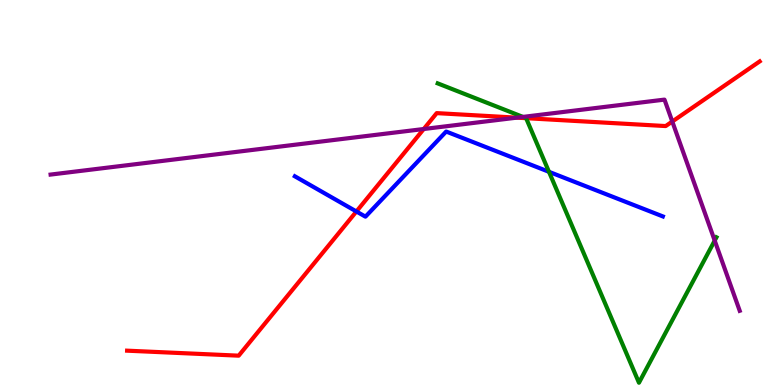[{'lines': ['blue', 'red'], 'intersections': [{'x': 4.6, 'y': 4.51}]}, {'lines': ['green', 'red'], 'intersections': [{'x': 6.79, 'y': 6.93}]}, {'lines': ['purple', 'red'], 'intersections': [{'x': 5.47, 'y': 6.65}, {'x': 6.67, 'y': 6.94}, {'x': 8.67, 'y': 6.84}]}, {'lines': ['blue', 'green'], 'intersections': [{'x': 7.08, 'y': 5.54}]}, {'lines': ['blue', 'purple'], 'intersections': []}, {'lines': ['green', 'purple'], 'intersections': [{'x': 6.75, 'y': 6.96}, {'x': 9.22, 'y': 3.75}]}]